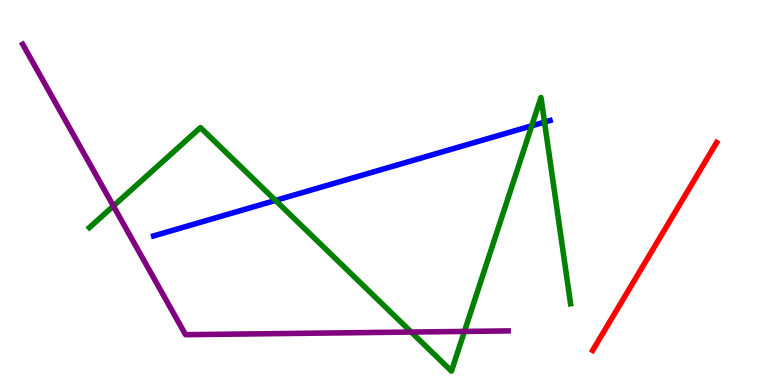[{'lines': ['blue', 'red'], 'intersections': []}, {'lines': ['green', 'red'], 'intersections': []}, {'lines': ['purple', 'red'], 'intersections': []}, {'lines': ['blue', 'green'], 'intersections': [{'x': 3.56, 'y': 4.79}, {'x': 6.86, 'y': 6.73}, {'x': 7.03, 'y': 6.83}]}, {'lines': ['blue', 'purple'], 'intersections': []}, {'lines': ['green', 'purple'], 'intersections': [{'x': 1.46, 'y': 4.65}, {'x': 5.31, 'y': 1.38}, {'x': 5.99, 'y': 1.39}]}]